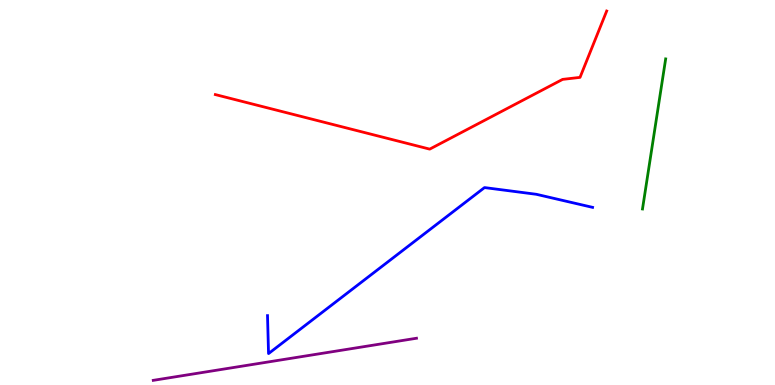[{'lines': ['blue', 'red'], 'intersections': []}, {'lines': ['green', 'red'], 'intersections': []}, {'lines': ['purple', 'red'], 'intersections': []}, {'lines': ['blue', 'green'], 'intersections': []}, {'lines': ['blue', 'purple'], 'intersections': []}, {'lines': ['green', 'purple'], 'intersections': []}]